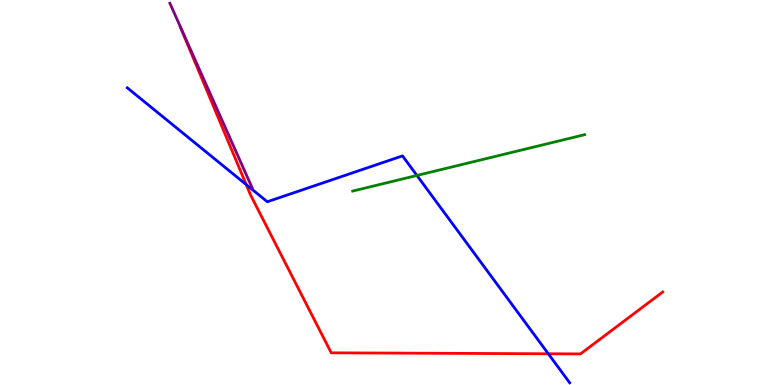[{'lines': ['blue', 'red'], 'intersections': [{'x': 3.18, 'y': 5.21}, {'x': 7.07, 'y': 0.811}]}, {'lines': ['green', 'red'], 'intersections': []}, {'lines': ['purple', 'red'], 'intersections': []}, {'lines': ['blue', 'green'], 'intersections': [{'x': 5.38, 'y': 5.44}]}, {'lines': ['blue', 'purple'], 'intersections': []}, {'lines': ['green', 'purple'], 'intersections': []}]